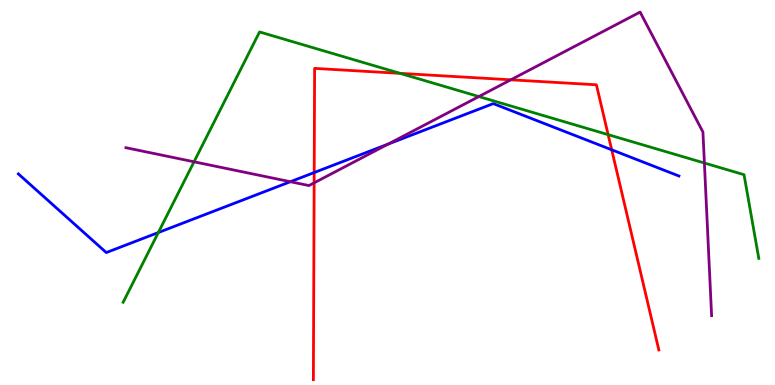[{'lines': ['blue', 'red'], 'intersections': [{'x': 4.05, 'y': 5.52}, {'x': 7.89, 'y': 6.11}]}, {'lines': ['green', 'red'], 'intersections': [{'x': 5.16, 'y': 8.09}, {'x': 7.85, 'y': 6.5}]}, {'lines': ['purple', 'red'], 'intersections': [{'x': 4.05, 'y': 5.25}, {'x': 6.59, 'y': 7.93}]}, {'lines': ['blue', 'green'], 'intersections': [{'x': 2.04, 'y': 3.96}]}, {'lines': ['blue', 'purple'], 'intersections': [{'x': 3.75, 'y': 5.28}, {'x': 5.01, 'y': 6.26}]}, {'lines': ['green', 'purple'], 'intersections': [{'x': 2.5, 'y': 5.8}, {'x': 6.18, 'y': 7.49}, {'x': 9.09, 'y': 5.77}]}]